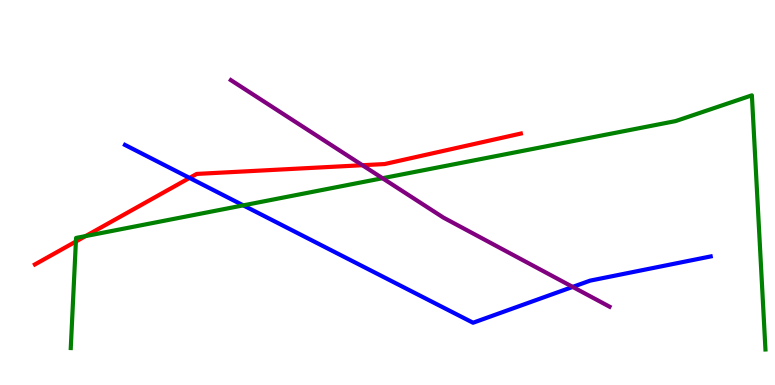[{'lines': ['blue', 'red'], 'intersections': [{'x': 2.45, 'y': 5.38}]}, {'lines': ['green', 'red'], 'intersections': [{'x': 0.979, 'y': 3.73}, {'x': 1.1, 'y': 3.87}]}, {'lines': ['purple', 'red'], 'intersections': [{'x': 4.68, 'y': 5.71}]}, {'lines': ['blue', 'green'], 'intersections': [{'x': 3.14, 'y': 4.67}]}, {'lines': ['blue', 'purple'], 'intersections': [{'x': 7.39, 'y': 2.55}]}, {'lines': ['green', 'purple'], 'intersections': [{'x': 4.94, 'y': 5.37}]}]